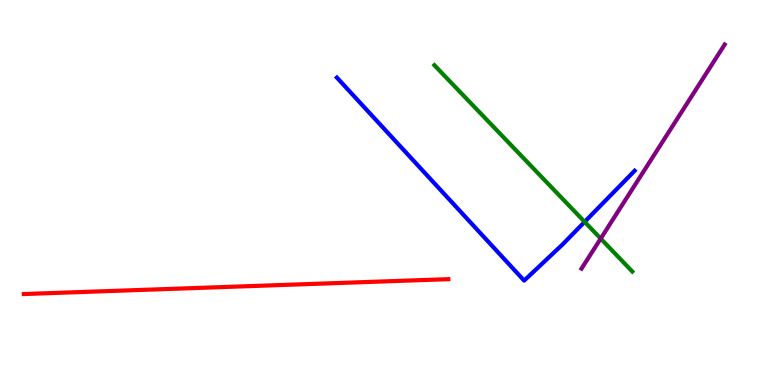[{'lines': ['blue', 'red'], 'intersections': []}, {'lines': ['green', 'red'], 'intersections': []}, {'lines': ['purple', 'red'], 'intersections': []}, {'lines': ['blue', 'green'], 'intersections': [{'x': 7.54, 'y': 4.24}]}, {'lines': ['blue', 'purple'], 'intersections': []}, {'lines': ['green', 'purple'], 'intersections': [{'x': 7.75, 'y': 3.8}]}]